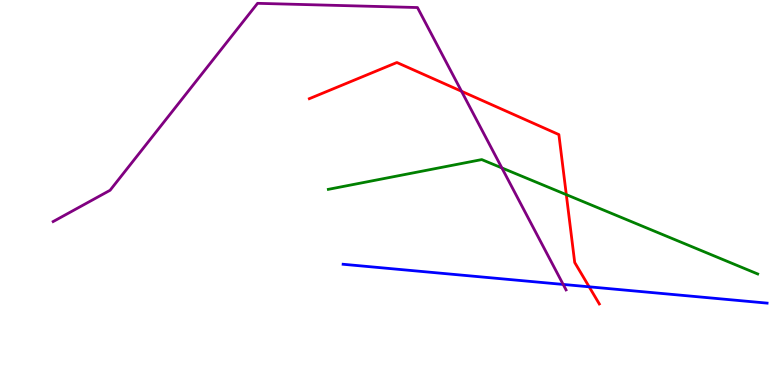[{'lines': ['blue', 'red'], 'intersections': [{'x': 7.6, 'y': 2.55}]}, {'lines': ['green', 'red'], 'intersections': [{'x': 7.31, 'y': 4.94}]}, {'lines': ['purple', 'red'], 'intersections': [{'x': 5.96, 'y': 7.63}]}, {'lines': ['blue', 'green'], 'intersections': []}, {'lines': ['blue', 'purple'], 'intersections': [{'x': 7.27, 'y': 2.61}]}, {'lines': ['green', 'purple'], 'intersections': [{'x': 6.48, 'y': 5.64}]}]